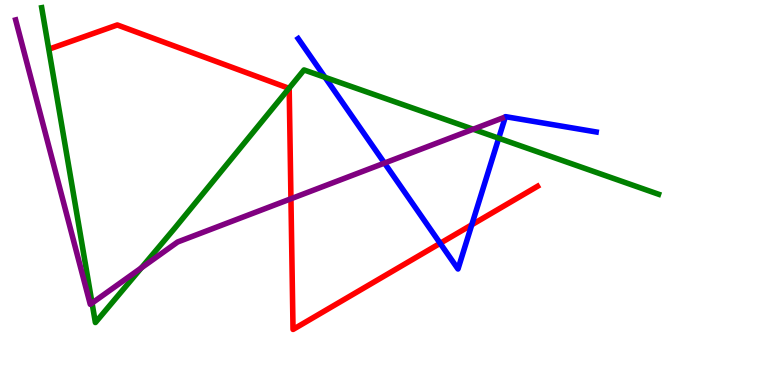[{'lines': ['blue', 'red'], 'intersections': [{'x': 5.68, 'y': 3.68}, {'x': 6.09, 'y': 4.16}]}, {'lines': ['green', 'red'], 'intersections': [{'x': 3.73, 'y': 7.71}]}, {'lines': ['purple', 'red'], 'intersections': [{'x': 3.75, 'y': 4.84}]}, {'lines': ['blue', 'green'], 'intersections': [{'x': 4.19, 'y': 7.99}, {'x': 6.44, 'y': 6.41}]}, {'lines': ['blue', 'purple'], 'intersections': [{'x': 4.96, 'y': 5.76}]}, {'lines': ['green', 'purple'], 'intersections': [{'x': 1.19, 'y': 2.13}, {'x': 1.82, 'y': 3.04}, {'x': 6.11, 'y': 6.64}]}]